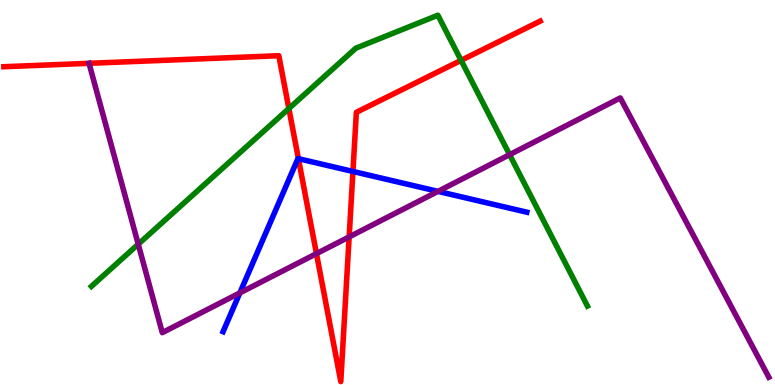[{'lines': ['blue', 'red'], 'intersections': [{'x': 3.85, 'y': 5.88}, {'x': 4.55, 'y': 5.55}]}, {'lines': ['green', 'red'], 'intersections': [{'x': 3.73, 'y': 7.18}, {'x': 5.95, 'y': 8.43}]}, {'lines': ['purple', 'red'], 'intersections': [{'x': 1.15, 'y': 8.36}, {'x': 4.08, 'y': 3.41}, {'x': 4.51, 'y': 3.85}]}, {'lines': ['blue', 'green'], 'intersections': []}, {'lines': ['blue', 'purple'], 'intersections': [{'x': 3.09, 'y': 2.39}, {'x': 5.65, 'y': 5.03}]}, {'lines': ['green', 'purple'], 'intersections': [{'x': 1.78, 'y': 3.66}, {'x': 6.58, 'y': 5.98}]}]